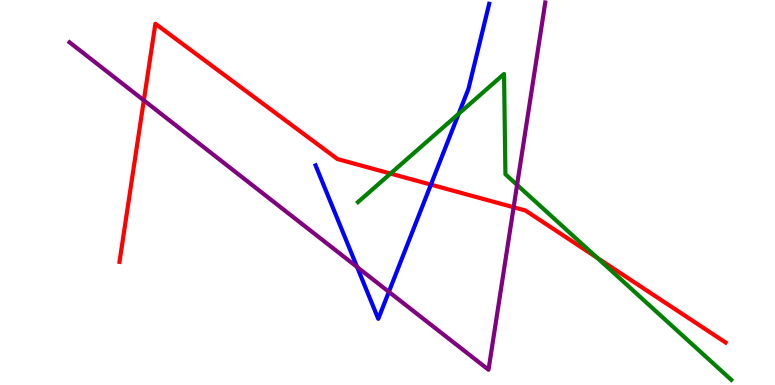[{'lines': ['blue', 'red'], 'intersections': [{'x': 5.56, 'y': 5.2}]}, {'lines': ['green', 'red'], 'intersections': [{'x': 5.04, 'y': 5.49}, {'x': 7.71, 'y': 3.3}]}, {'lines': ['purple', 'red'], 'intersections': [{'x': 1.86, 'y': 7.39}, {'x': 6.63, 'y': 4.62}]}, {'lines': ['blue', 'green'], 'intersections': [{'x': 5.92, 'y': 7.04}]}, {'lines': ['blue', 'purple'], 'intersections': [{'x': 4.61, 'y': 3.06}, {'x': 5.02, 'y': 2.42}]}, {'lines': ['green', 'purple'], 'intersections': [{'x': 6.67, 'y': 5.2}]}]